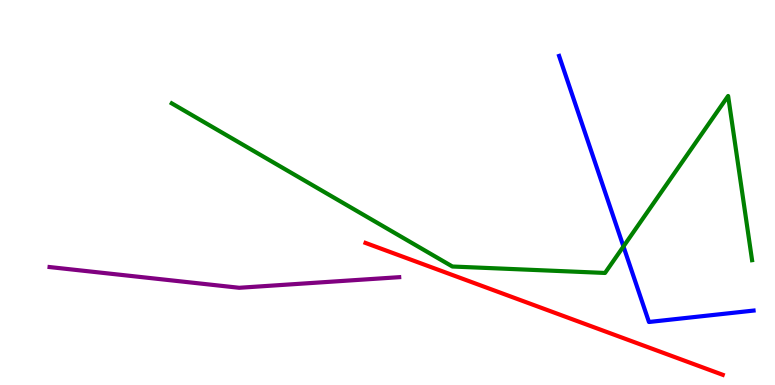[{'lines': ['blue', 'red'], 'intersections': []}, {'lines': ['green', 'red'], 'intersections': []}, {'lines': ['purple', 'red'], 'intersections': []}, {'lines': ['blue', 'green'], 'intersections': [{'x': 8.04, 'y': 3.6}]}, {'lines': ['blue', 'purple'], 'intersections': []}, {'lines': ['green', 'purple'], 'intersections': []}]